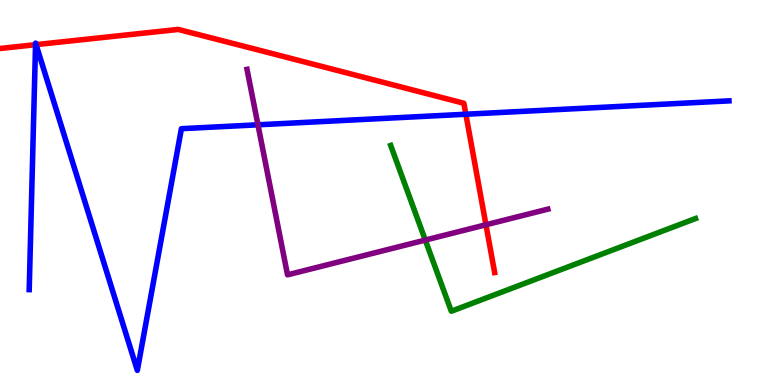[{'lines': ['blue', 'red'], 'intersections': [{'x': 0.459, 'y': 8.84}, {'x': 0.465, 'y': 8.84}, {'x': 6.01, 'y': 7.03}]}, {'lines': ['green', 'red'], 'intersections': []}, {'lines': ['purple', 'red'], 'intersections': [{'x': 6.27, 'y': 4.16}]}, {'lines': ['blue', 'green'], 'intersections': []}, {'lines': ['blue', 'purple'], 'intersections': [{'x': 3.33, 'y': 6.76}]}, {'lines': ['green', 'purple'], 'intersections': [{'x': 5.49, 'y': 3.76}]}]